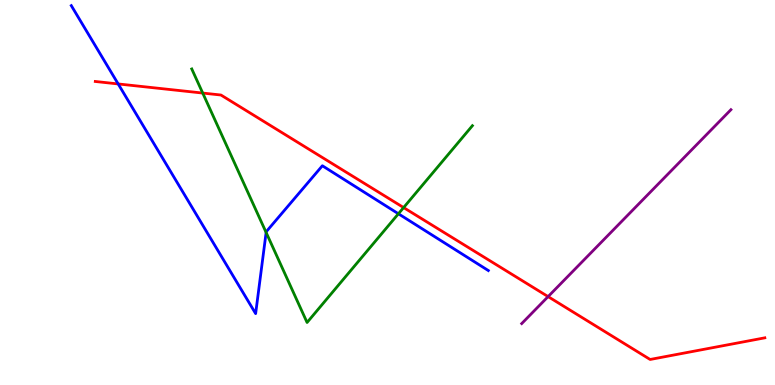[{'lines': ['blue', 'red'], 'intersections': [{'x': 1.52, 'y': 7.82}]}, {'lines': ['green', 'red'], 'intersections': [{'x': 2.62, 'y': 7.58}, {'x': 5.21, 'y': 4.61}]}, {'lines': ['purple', 'red'], 'intersections': [{'x': 7.07, 'y': 2.3}]}, {'lines': ['blue', 'green'], 'intersections': [{'x': 3.43, 'y': 3.96}, {'x': 5.14, 'y': 4.45}]}, {'lines': ['blue', 'purple'], 'intersections': []}, {'lines': ['green', 'purple'], 'intersections': []}]